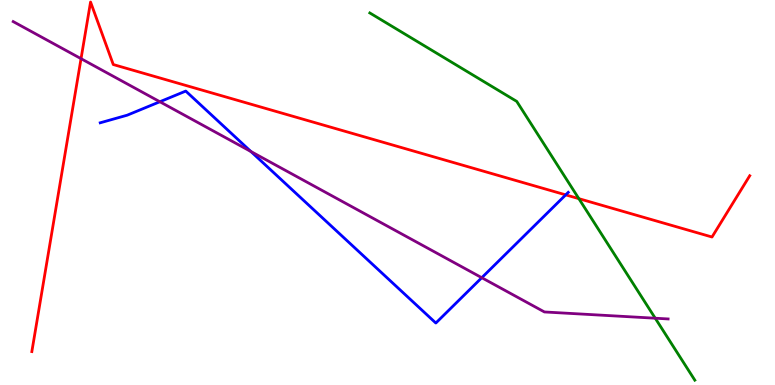[{'lines': ['blue', 'red'], 'intersections': [{'x': 7.3, 'y': 4.94}]}, {'lines': ['green', 'red'], 'intersections': [{'x': 7.47, 'y': 4.84}]}, {'lines': ['purple', 'red'], 'intersections': [{'x': 1.05, 'y': 8.48}]}, {'lines': ['blue', 'green'], 'intersections': []}, {'lines': ['blue', 'purple'], 'intersections': [{'x': 2.06, 'y': 7.36}, {'x': 3.24, 'y': 6.06}, {'x': 6.22, 'y': 2.79}]}, {'lines': ['green', 'purple'], 'intersections': [{'x': 8.45, 'y': 1.73}]}]